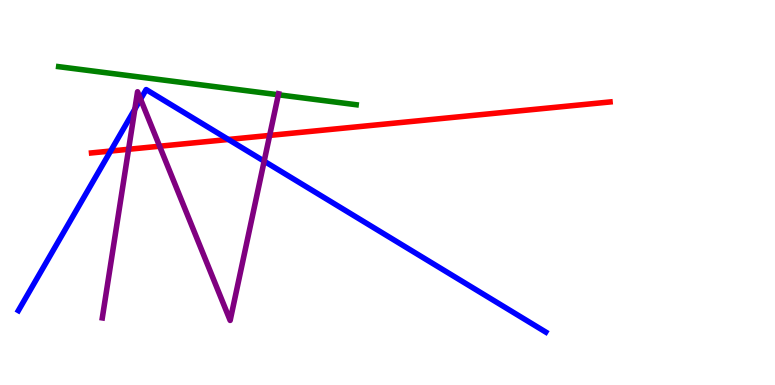[{'lines': ['blue', 'red'], 'intersections': [{'x': 1.43, 'y': 6.08}, {'x': 2.95, 'y': 6.38}]}, {'lines': ['green', 'red'], 'intersections': []}, {'lines': ['purple', 'red'], 'intersections': [{'x': 1.66, 'y': 6.12}, {'x': 2.06, 'y': 6.2}, {'x': 3.48, 'y': 6.48}]}, {'lines': ['blue', 'green'], 'intersections': []}, {'lines': ['blue', 'purple'], 'intersections': [{'x': 1.74, 'y': 7.17}, {'x': 1.81, 'y': 7.42}, {'x': 3.41, 'y': 5.81}]}, {'lines': ['green', 'purple'], 'intersections': [{'x': 3.59, 'y': 7.54}]}]